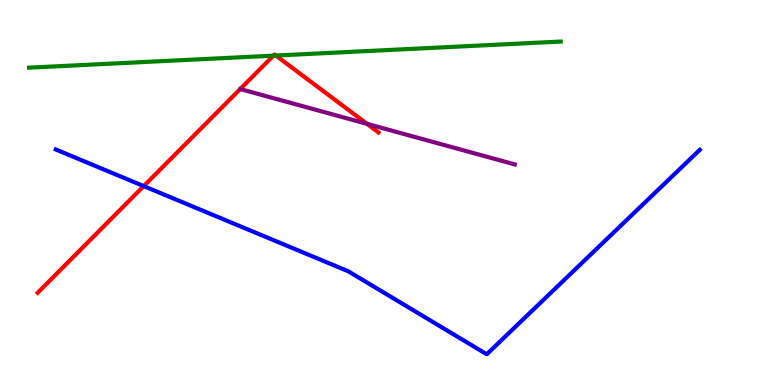[{'lines': ['blue', 'red'], 'intersections': [{'x': 1.85, 'y': 5.17}]}, {'lines': ['green', 'red'], 'intersections': [{'x': 3.53, 'y': 8.55}, {'x': 3.56, 'y': 8.56}]}, {'lines': ['purple', 'red'], 'intersections': [{'x': 4.74, 'y': 6.78}]}, {'lines': ['blue', 'green'], 'intersections': []}, {'lines': ['blue', 'purple'], 'intersections': []}, {'lines': ['green', 'purple'], 'intersections': []}]